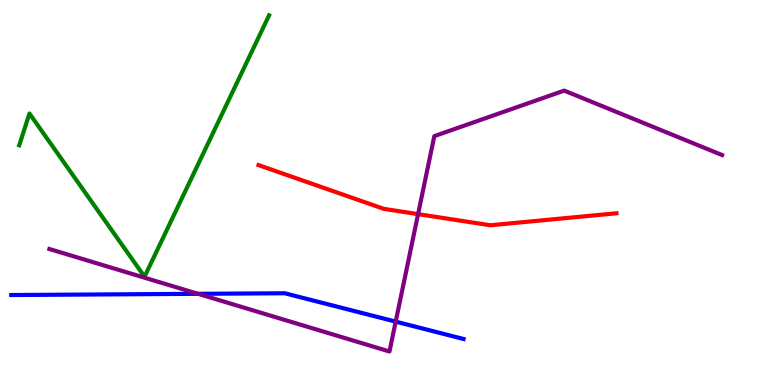[{'lines': ['blue', 'red'], 'intersections': []}, {'lines': ['green', 'red'], 'intersections': []}, {'lines': ['purple', 'red'], 'intersections': [{'x': 5.39, 'y': 4.44}]}, {'lines': ['blue', 'green'], 'intersections': []}, {'lines': ['blue', 'purple'], 'intersections': [{'x': 2.56, 'y': 2.37}, {'x': 5.11, 'y': 1.65}]}, {'lines': ['green', 'purple'], 'intersections': []}]